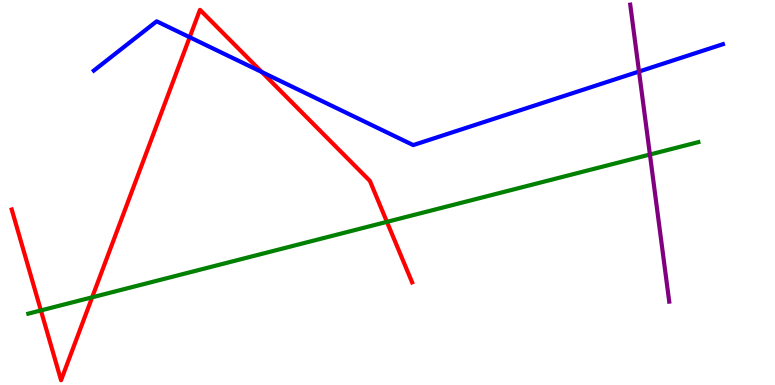[{'lines': ['blue', 'red'], 'intersections': [{'x': 2.45, 'y': 9.03}, {'x': 3.38, 'y': 8.13}]}, {'lines': ['green', 'red'], 'intersections': [{'x': 0.528, 'y': 1.94}, {'x': 1.19, 'y': 2.28}, {'x': 4.99, 'y': 4.24}]}, {'lines': ['purple', 'red'], 'intersections': []}, {'lines': ['blue', 'green'], 'intersections': []}, {'lines': ['blue', 'purple'], 'intersections': [{'x': 8.25, 'y': 8.14}]}, {'lines': ['green', 'purple'], 'intersections': [{'x': 8.39, 'y': 5.99}]}]